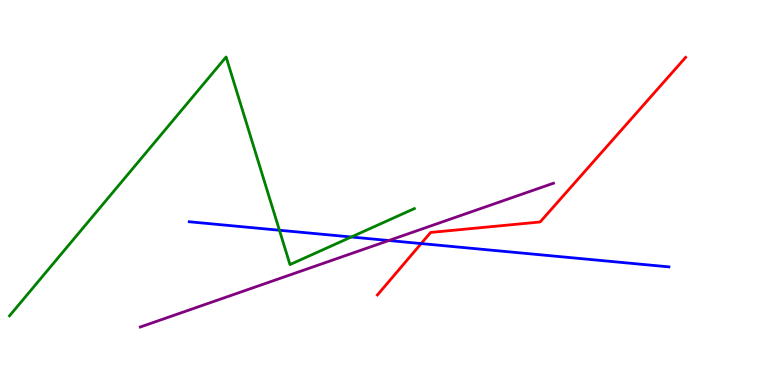[{'lines': ['blue', 'red'], 'intersections': [{'x': 5.43, 'y': 3.67}]}, {'lines': ['green', 'red'], 'intersections': []}, {'lines': ['purple', 'red'], 'intersections': []}, {'lines': ['blue', 'green'], 'intersections': [{'x': 3.61, 'y': 4.02}, {'x': 4.53, 'y': 3.84}]}, {'lines': ['blue', 'purple'], 'intersections': [{'x': 5.02, 'y': 3.75}]}, {'lines': ['green', 'purple'], 'intersections': []}]